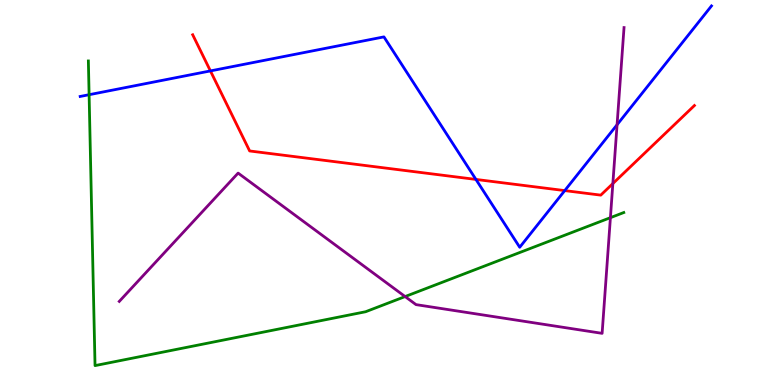[{'lines': ['blue', 'red'], 'intersections': [{'x': 2.72, 'y': 8.16}, {'x': 6.14, 'y': 5.34}, {'x': 7.29, 'y': 5.05}]}, {'lines': ['green', 'red'], 'intersections': []}, {'lines': ['purple', 'red'], 'intersections': [{'x': 7.91, 'y': 5.23}]}, {'lines': ['blue', 'green'], 'intersections': [{'x': 1.15, 'y': 7.54}]}, {'lines': ['blue', 'purple'], 'intersections': [{'x': 7.96, 'y': 6.76}]}, {'lines': ['green', 'purple'], 'intersections': [{'x': 5.23, 'y': 2.3}, {'x': 7.88, 'y': 4.35}]}]